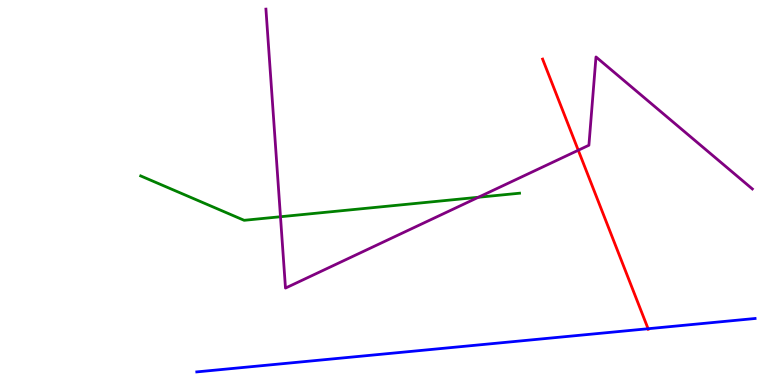[{'lines': ['blue', 'red'], 'intersections': [{'x': 8.36, 'y': 1.46}]}, {'lines': ['green', 'red'], 'intersections': []}, {'lines': ['purple', 'red'], 'intersections': [{'x': 7.46, 'y': 6.1}]}, {'lines': ['blue', 'green'], 'intersections': []}, {'lines': ['blue', 'purple'], 'intersections': []}, {'lines': ['green', 'purple'], 'intersections': [{'x': 3.62, 'y': 4.37}, {'x': 6.17, 'y': 4.88}]}]